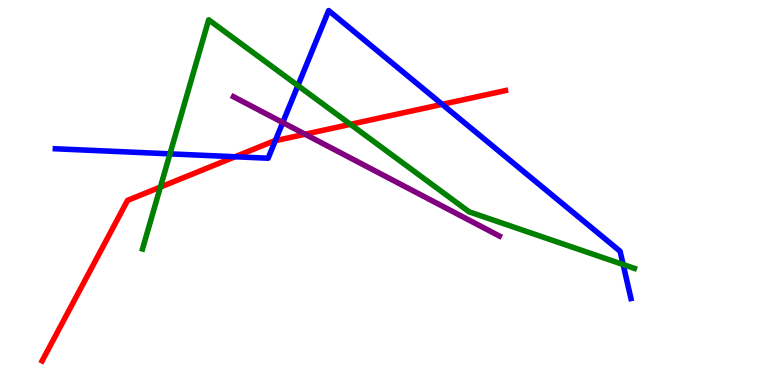[{'lines': ['blue', 'red'], 'intersections': [{'x': 3.03, 'y': 5.93}, {'x': 3.55, 'y': 6.35}, {'x': 5.71, 'y': 7.29}]}, {'lines': ['green', 'red'], 'intersections': [{'x': 2.07, 'y': 5.14}, {'x': 4.52, 'y': 6.77}]}, {'lines': ['purple', 'red'], 'intersections': [{'x': 3.94, 'y': 6.51}]}, {'lines': ['blue', 'green'], 'intersections': [{'x': 2.19, 'y': 6.0}, {'x': 3.84, 'y': 7.78}, {'x': 8.04, 'y': 3.13}]}, {'lines': ['blue', 'purple'], 'intersections': [{'x': 3.65, 'y': 6.82}]}, {'lines': ['green', 'purple'], 'intersections': []}]